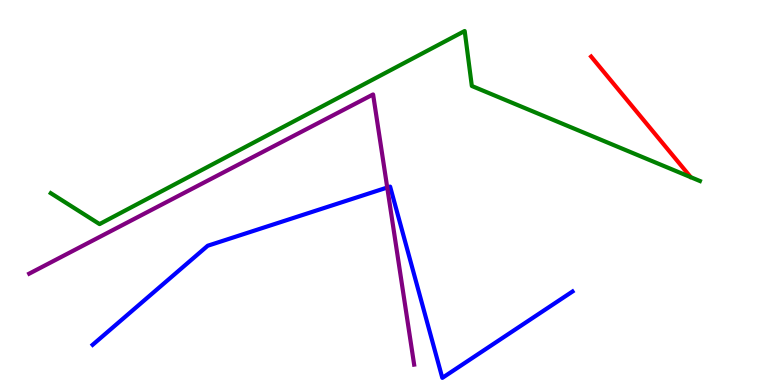[{'lines': ['blue', 'red'], 'intersections': []}, {'lines': ['green', 'red'], 'intersections': []}, {'lines': ['purple', 'red'], 'intersections': []}, {'lines': ['blue', 'green'], 'intersections': []}, {'lines': ['blue', 'purple'], 'intersections': [{'x': 5.0, 'y': 5.13}]}, {'lines': ['green', 'purple'], 'intersections': []}]